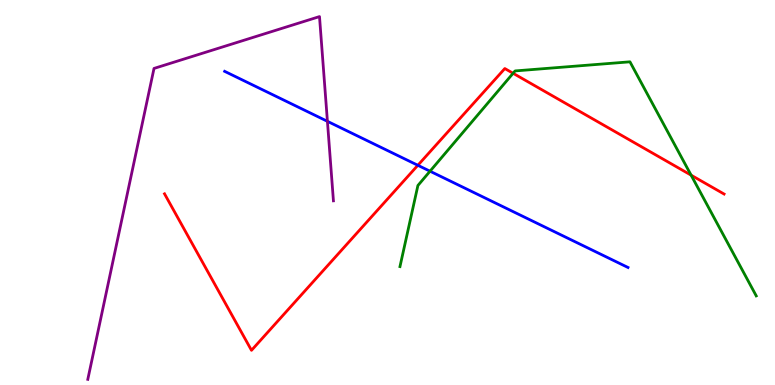[{'lines': ['blue', 'red'], 'intersections': [{'x': 5.39, 'y': 5.71}]}, {'lines': ['green', 'red'], 'intersections': [{'x': 6.62, 'y': 8.1}, {'x': 8.92, 'y': 5.45}]}, {'lines': ['purple', 'red'], 'intersections': []}, {'lines': ['blue', 'green'], 'intersections': [{'x': 5.55, 'y': 5.55}]}, {'lines': ['blue', 'purple'], 'intersections': [{'x': 4.22, 'y': 6.85}]}, {'lines': ['green', 'purple'], 'intersections': []}]